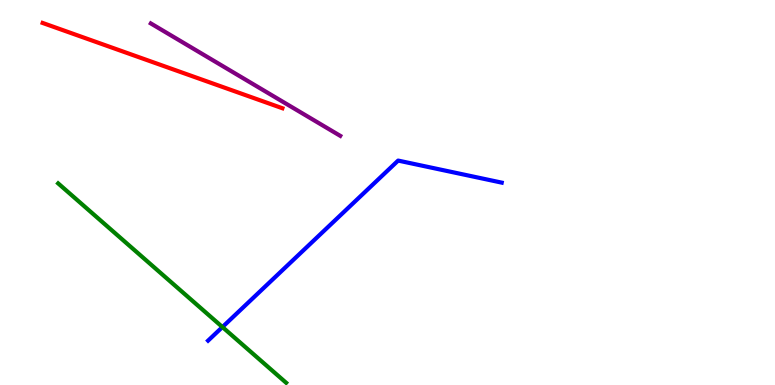[{'lines': ['blue', 'red'], 'intersections': []}, {'lines': ['green', 'red'], 'intersections': []}, {'lines': ['purple', 'red'], 'intersections': []}, {'lines': ['blue', 'green'], 'intersections': [{'x': 2.87, 'y': 1.51}]}, {'lines': ['blue', 'purple'], 'intersections': []}, {'lines': ['green', 'purple'], 'intersections': []}]